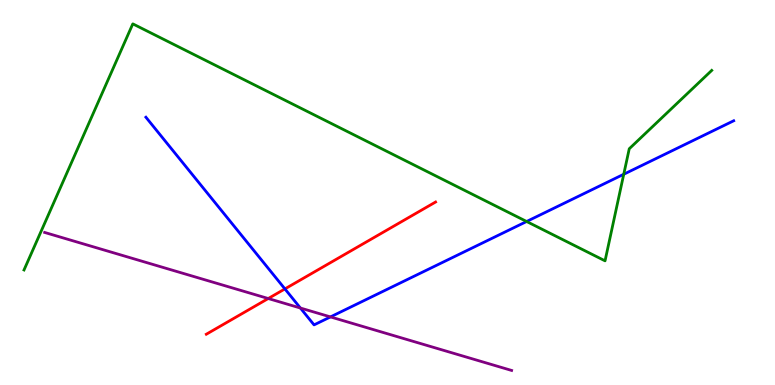[{'lines': ['blue', 'red'], 'intersections': [{'x': 3.68, 'y': 2.5}]}, {'lines': ['green', 'red'], 'intersections': []}, {'lines': ['purple', 'red'], 'intersections': [{'x': 3.46, 'y': 2.25}]}, {'lines': ['blue', 'green'], 'intersections': [{'x': 6.8, 'y': 4.25}, {'x': 8.05, 'y': 5.47}]}, {'lines': ['blue', 'purple'], 'intersections': [{'x': 3.88, 'y': 2.0}, {'x': 4.26, 'y': 1.77}]}, {'lines': ['green', 'purple'], 'intersections': []}]